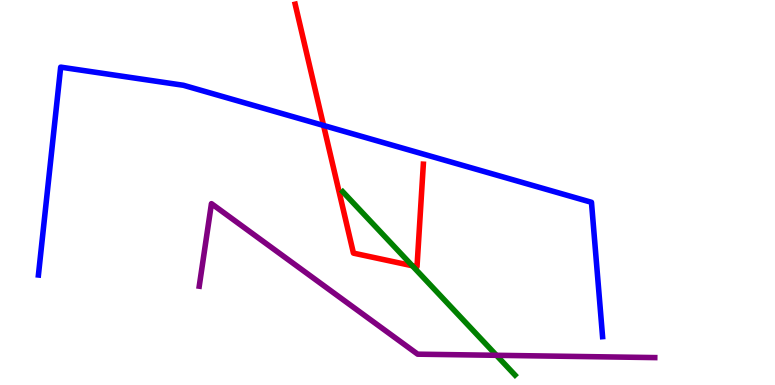[{'lines': ['blue', 'red'], 'intersections': [{'x': 4.17, 'y': 6.74}]}, {'lines': ['green', 'red'], 'intersections': [{'x': 5.32, 'y': 3.1}]}, {'lines': ['purple', 'red'], 'intersections': []}, {'lines': ['blue', 'green'], 'intersections': []}, {'lines': ['blue', 'purple'], 'intersections': []}, {'lines': ['green', 'purple'], 'intersections': [{'x': 6.41, 'y': 0.771}]}]